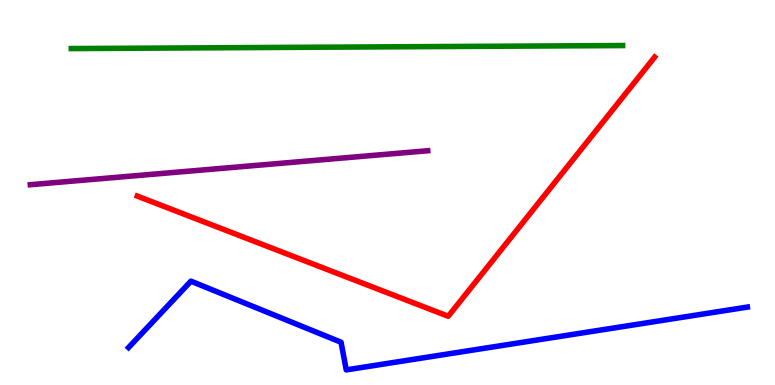[{'lines': ['blue', 'red'], 'intersections': []}, {'lines': ['green', 'red'], 'intersections': []}, {'lines': ['purple', 'red'], 'intersections': []}, {'lines': ['blue', 'green'], 'intersections': []}, {'lines': ['blue', 'purple'], 'intersections': []}, {'lines': ['green', 'purple'], 'intersections': []}]